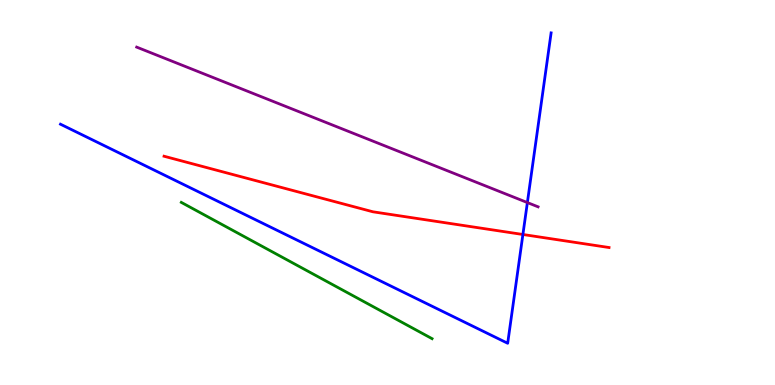[{'lines': ['blue', 'red'], 'intersections': [{'x': 6.75, 'y': 3.91}]}, {'lines': ['green', 'red'], 'intersections': []}, {'lines': ['purple', 'red'], 'intersections': []}, {'lines': ['blue', 'green'], 'intersections': []}, {'lines': ['blue', 'purple'], 'intersections': [{'x': 6.8, 'y': 4.74}]}, {'lines': ['green', 'purple'], 'intersections': []}]